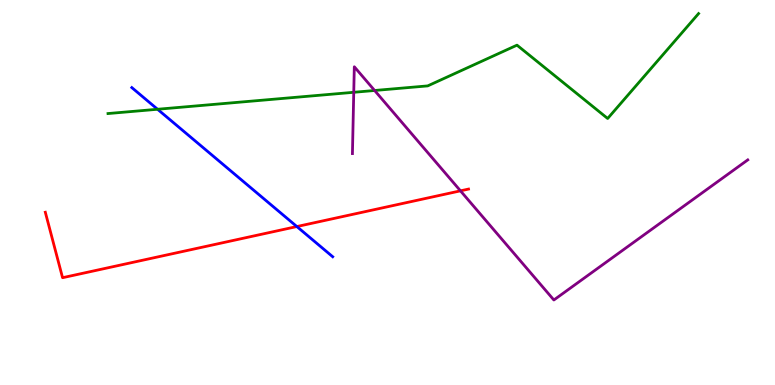[{'lines': ['blue', 'red'], 'intersections': [{'x': 3.83, 'y': 4.12}]}, {'lines': ['green', 'red'], 'intersections': []}, {'lines': ['purple', 'red'], 'intersections': [{'x': 5.94, 'y': 5.04}]}, {'lines': ['blue', 'green'], 'intersections': [{'x': 2.03, 'y': 7.16}]}, {'lines': ['blue', 'purple'], 'intersections': []}, {'lines': ['green', 'purple'], 'intersections': [{'x': 4.56, 'y': 7.6}, {'x': 4.83, 'y': 7.65}]}]